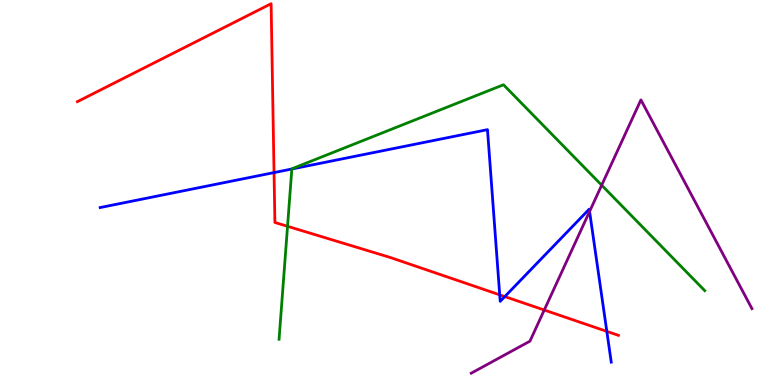[{'lines': ['blue', 'red'], 'intersections': [{'x': 3.54, 'y': 5.52}, {'x': 6.45, 'y': 2.34}, {'x': 6.51, 'y': 2.3}, {'x': 7.83, 'y': 1.39}]}, {'lines': ['green', 'red'], 'intersections': [{'x': 3.71, 'y': 4.12}]}, {'lines': ['purple', 'red'], 'intersections': [{'x': 7.02, 'y': 1.95}]}, {'lines': ['blue', 'green'], 'intersections': [{'x': 3.77, 'y': 5.61}]}, {'lines': ['blue', 'purple'], 'intersections': [{'x': 7.61, 'y': 4.51}]}, {'lines': ['green', 'purple'], 'intersections': [{'x': 7.76, 'y': 5.19}]}]